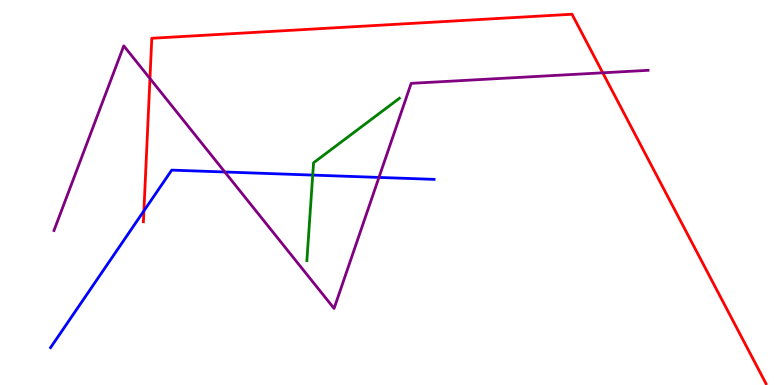[{'lines': ['blue', 'red'], 'intersections': [{'x': 1.86, 'y': 4.52}]}, {'lines': ['green', 'red'], 'intersections': []}, {'lines': ['purple', 'red'], 'intersections': [{'x': 1.93, 'y': 7.96}, {'x': 7.78, 'y': 8.11}]}, {'lines': ['blue', 'green'], 'intersections': [{'x': 4.04, 'y': 5.45}]}, {'lines': ['blue', 'purple'], 'intersections': [{'x': 2.9, 'y': 5.53}, {'x': 4.89, 'y': 5.39}]}, {'lines': ['green', 'purple'], 'intersections': []}]